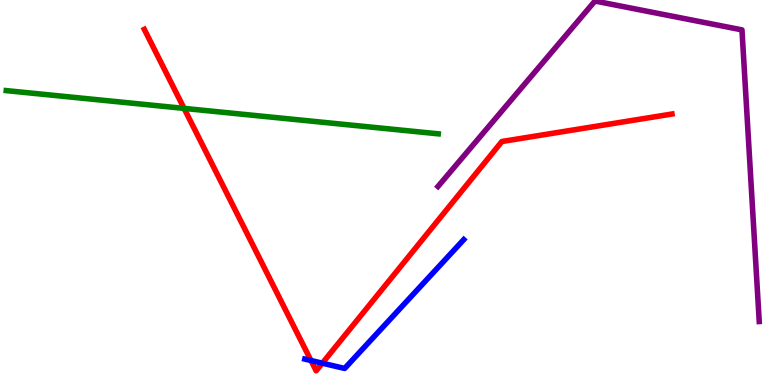[{'lines': ['blue', 'red'], 'intersections': [{'x': 4.01, 'y': 0.636}, {'x': 4.16, 'y': 0.566}]}, {'lines': ['green', 'red'], 'intersections': [{'x': 2.38, 'y': 7.18}]}, {'lines': ['purple', 'red'], 'intersections': []}, {'lines': ['blue', 'green'], 'intersections': []}, {'lines': ['blue', 'purple'], 'intersections': []}, {'lines': ['green', 'purple'], 'intersections': []}]